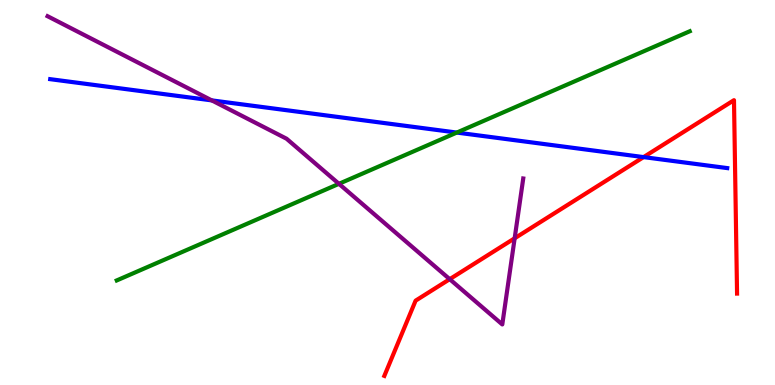[{'lines': ['blue', 'red'], 'intersections': [{'x': 8.3, 'y': 5.92}]}, {'lines': ['green', 'red'], 'intersections': []}, {'lines': ['purple', 'red'], 'intersections': [{'x': 5.8, 'y': 2.75}, {'x': 6.64, 'y': 3.81}]}, {'lines': ['blue', 'green'], 'intersections': [{'x': 5.89, 'y': 6.56}]}, {'lines': ['blue', 'purple'], 'intersections': [{'x': 2.73, 'y': 7.39}]}, {'lines': ['green', 'purple'], 'intersections': [{'x': 4.37, 'y': 5.23}]}]